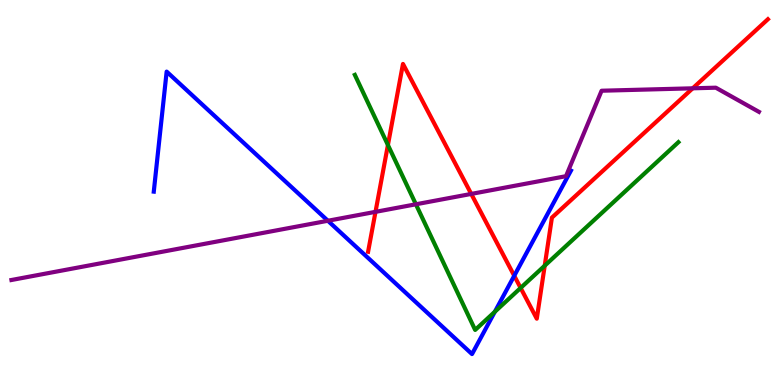[{'lines': ['blue', 'red'], 'intersections': [{'x': 6.64, 'y': 2.84}]}, {'lines': ['green', 'red'], 'intersections': [{'x': 5.01, 'y': 6.23}, {'x': 6.72, 'y': 2.52}, {'x': 7.03, 'y': 3.1}]}, {'lines': ['purple', 'red'], 'intersections': [{'x': 4.85, 'y': 4.5}, {'x': 6.08, 'y': 4.96}, {'x': 8.94, 'y': 7.71}]}, {'lines': ['blue', 'green'], 'intersections': [{'x': 6.39, 'y': 1.9}]}, {'lines': ['blue', 'purple'], 'intersections': [{'x': 4.23, 'y': 4.27}]}, {'lines': ['green', 'purple'], 'intersections': [{'x': 5.37, 'y': 4.69}]}]